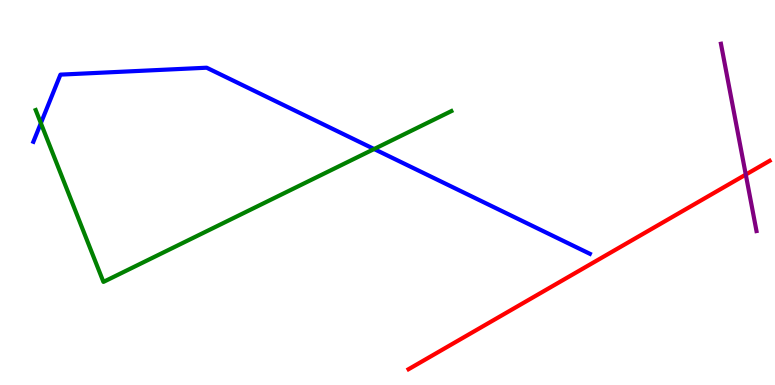[{'lines': ['blue', 'red'], 'intersections': []}, {'lines': ['green', 'red'], 'intersections': []}, {'lines': ['purple', 'red'], 'intersections': [{'x': 9.62, 'y': 5.47}]}, {'lines': ['blue', 'green'], 'intersections': [{'x': 0.527, 'y': 6.8}, {'x': 4.83, 'y': 6.13}]}, {'lines': ['blue', 'purple'], 'intersections': []}, {'lines': ['green', 'purple'], 'intersections': []}]